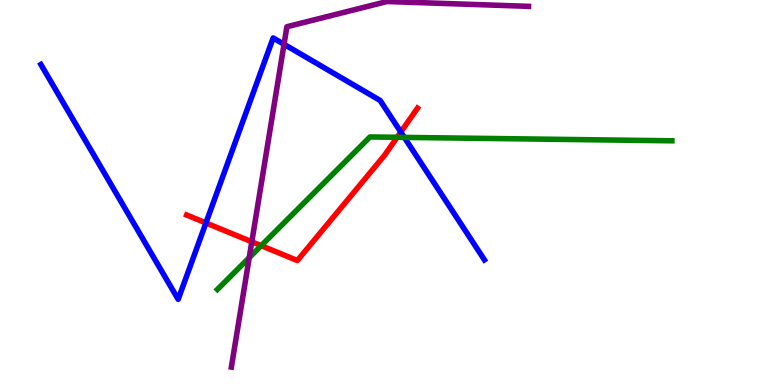[{'lines': ['blue', 'red'], 'intersections': [{'x': 2.66, 'y': 4.21}, {'x': 5.17, 'y': 6.57}]}, {'lines': ['green', 'red'], 'intersections': [{'x': 3.37, 'y': 3.62}, {'x': 5.12, 'y': 6.43}]}, {'lines': ['purple', 'red'], 'intersections': [{'x': 3.25, 'y': 3.72}]}, {'lines': ['blue', 'green'], 'intersections': [{'x': 5.22, 'y': 6.43}]}, {'lines': ['blue', 'purple'], 'intersections': [{'x': 3.66, 'y': 8.85}]}, {'lines': ['green', 'purple'], 'intersections': [{'x': 3.22, 'y': 3.31}]}]